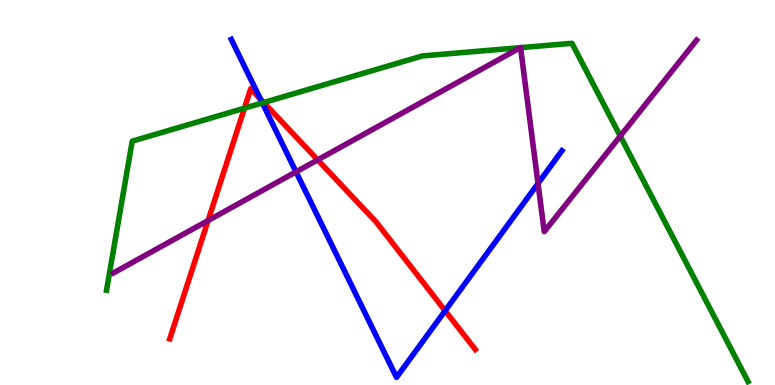[{'lines': ['blue', 'red'], 'intersections': [{'x': 3.36, 'y': 7.43}, {'x': 5.74, 'y': 1.93}]}, {'lines': ['green', 'red'], 'intersections': [{'x': 3.15, 'y': 7.19}, {'x': 3.4, 'y': 7.34}]}, {'lines': ['purple', 'red'], 'intersections': [{'x': 2.68, 'y': 4.27}, {'x': 4.1, 'y': 5.85}]}, {'lines': ['blue', 'green'], 'intersections': [{'x': 3.38, 'y': 7.33}]}, {'lines': ['blue', 'purple'], 'intersections': [{'x': 3.82, 'y': 5.54}, {'x': 6.94, 'y': 5.23}]}, {'lines': ['green', 'purple'], 'intersections': [{'x': 6.71, 'y': 8.76}, {'x': 6.72, 'y': 8.76}, {'x': 8.0, 'y': 6.46}]}]